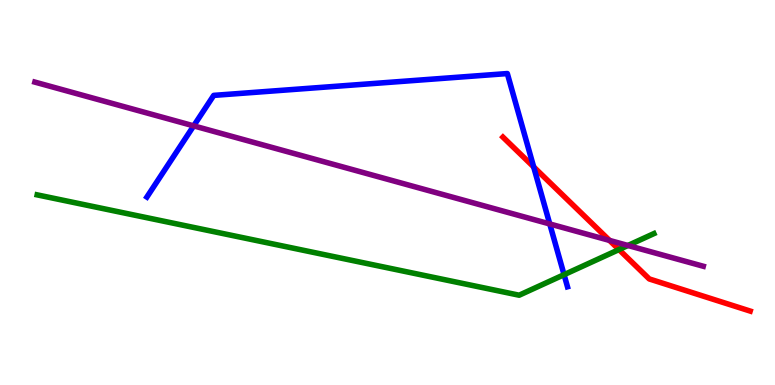[{'lines': ['blue', 'red'], 'intersections': [{'x': 6.89, 'y': 5.66}]}, {'lines': ['green', 'red'], 'intersections': [{'x': 7.99, 'y': 3.52}]}, {'lines': ['purple', 'red'], 'intersections': [{'x': 7.86, 'y': 3.76}]}, {'lines': ['blue', 'green'], 'intersections': [{'x': 7.28, 'y': 2.87}]}, {'lines': ['blue', 'purple'], 'intersections': [{'x': 2.5, 'y': 6.73}, {'x': 7.09, 'y': 4.18}]}, {'lines': ['green', 'purple'], 'intersections': [{'x': 8.1, 'y': 3.62}]}]